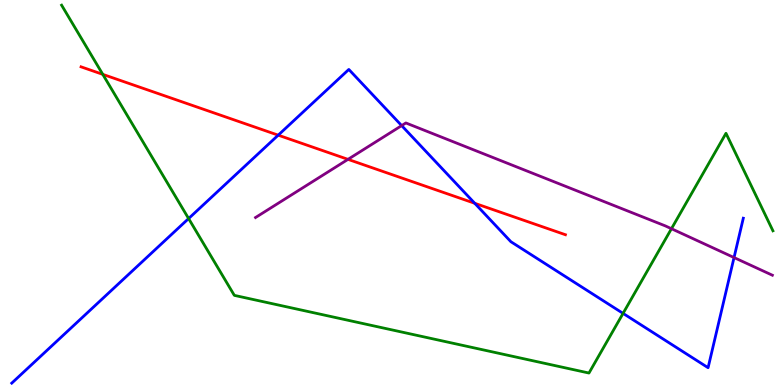[{'lines': ['blue', 'red'], 'intersections': [{'x': 3.59, 'y': 6.49}, {'x': 6.13, 'y': 4.72}]}, {'lines': ['green', 'red'], 'intersections': [{'x': 1.33, 'y': 8.07}]}, {'lines': ['purple', 'red'], 'intersections': [{'x': 4.49, 'y': 5.86}]}, {'lines': ['blue', 'green'], 'intersections': [{'x': 2.43, 'y': 4.32}, {'x': 8.04, 'y': 1.86}]}, {'lines': ['blue', 'purple'], 'intersections': [{'x': 5.18, 'y': 6.74}, {'x': 9.47, 'y': 3.31}]}, {'lines': ['green', 'purple'], 'intersections': [{'x': 8.66, 'y': 4.06}]}]